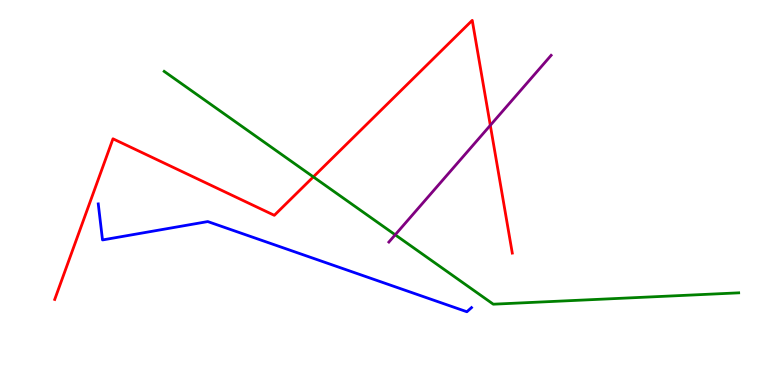[{'lines': ['blue', 'red'], 'intersections': []}, {'lines': ['green', 'red'], 'intersections': [{'x': 4.04, 'y': 5.41}]}, {'lines': ['purple', 'red'], 'intersections': [{'x': 6.33, 'y': 6.74}]}, {'lines': ['blue', 'green'], 'intersections': []}, {'lines': ['blue', 'purple'], 'intersections': []}, {'lines': ['green', 'purple'], 'intersections': [{'x': 5.1, 'y': 3.9}]}]